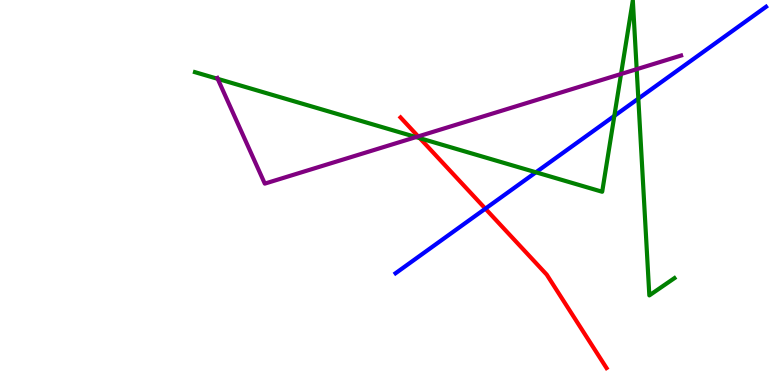[{'lines': ['blue', 'red'], 'intersections': [{'x': 6.26, 'y': 4.58}]}, {'lines': ['green', 'red'], 'intersections': [{'x': 5.42, 'y': 6.41}]}, {'lines': ['purple', 'red'], 'intersections': [{'x': 5.4, 'y': 6.46}]}, {'lines': ['blue', 'green'], 'intersections': [{'x': 6.92, 'y': 5.52}, {'x': 7.93, 'y': 6.99}, {'x': 8.24, 'y': 7.44}]}, {'lines': ['blue', 'purple'], 'intersections': []}, {'lines': ['green', 'purple'], 'intersections': [{'x': 2.81, 'y': 7.95}, {'x': 5.37, 'y': 6.44}, {'x': 8.01, 'y': 8.08}, {'x': 8.22, 'y': 8.2}]}]